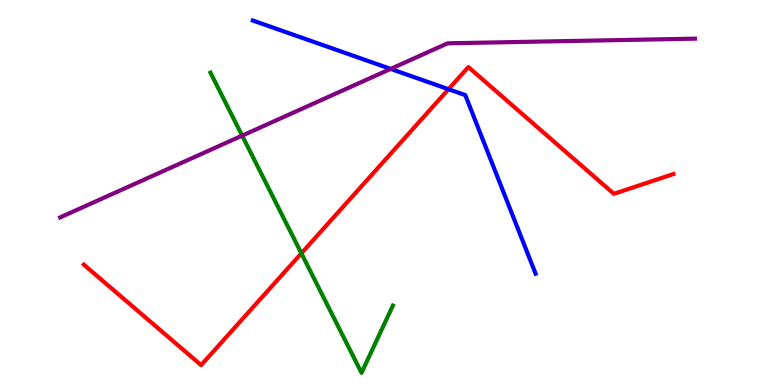[{'lines': ['blue', 'red'], 'intersections': [{'x': 5.79, 'y': 7.68}]}, {'lines': ['green', 'red'], 'intersections': [{'x': 3.89, 'y': 3.42}]}, {'lines': ['purple', 'red'], 'intersections': []}, {'lines': ['blue', 'green'], 'intersections': []}, {'lines': ['blue', 'purple'], 'intersections': [{'x': 5.04, 'y': 8.21}]}, {'lines': ['green', 'purple'], 'intersections': [{'x': 3.12, 'y': 6.48}]}]